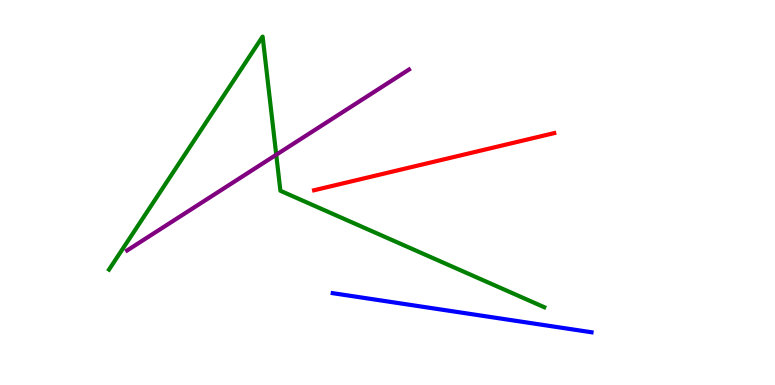[{'lines': ['blue', 'red'], 'intersections': []}, {'lines': ['green', 'red'], 'intersections': []}, {'lines': ['purple', 'red'], 'intersections': []}, {'lines': ['blue', 'green'], 'intersections': []}, {'lines': ['blue', 'purple'], 'intersections': []}, {'lines': ['green', 'purple'], 'intersections': [{'x': 3.56, 'y': 5.98}]}]